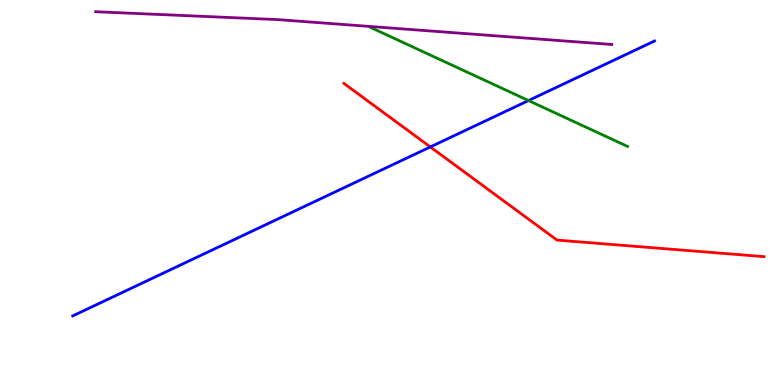[{'lines': ['blue', 'red'], 'intersections': [{'x': 5.55, 'y': 6.18}]}, {'lines': ['green', 'red'], 'intersections': []}, {'lines': ['purple', 'red'], 'intersections': []}, {'lines': ['blue', 'green'], 'intersections': [{'x': 6.82, 'y': 7.39}]}, {'lines': ['blue', 'purple'], 'intersections': []}, {'lines': ['green', 'purple'], 'intersections': []}]